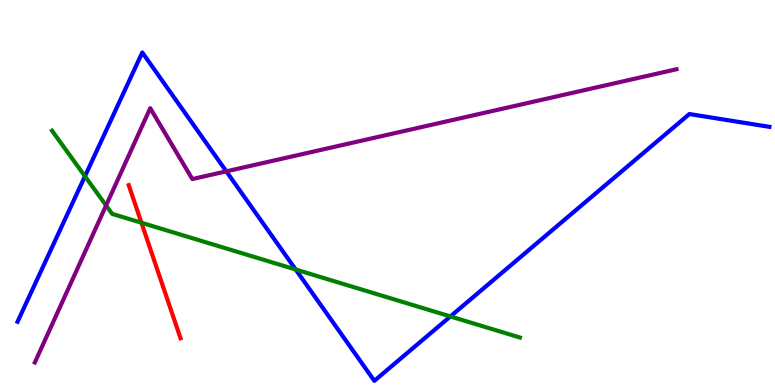[{'lines': ['blue', 'red'], 'intersections': []}, {'lines': ['green', 'red'], 'intersections': [{'x': 1.83, 'y': 4.21}]}, {'lines': ['purple', 'red'], 'intersections': []}, {'lines': ['blue', 'green'], 'intersections': [{'x': 1.1, 'y': 5.42}, {'x': 3.82, 'y': 3.0}, {'x': 5.81, 'y': 1.78}]}, {'lines': ['blue', 'purple'], 'intersections': [{'x': 2.92, 'y': 5.55}]}, {'lines': ['green', 'purple'], 'intersections': [{'x': 1.37, 'y': 4.66}]}]